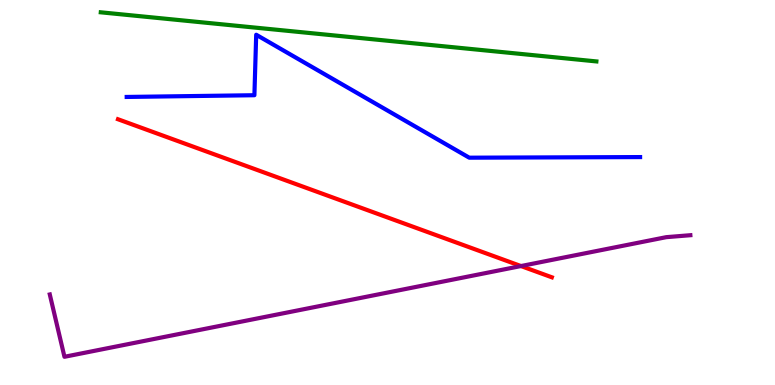[{'lines': ['blue', 'red'], 'intersections': []}, {'lines': ['green', 'red'], 'intersections': []}, {'lines': ['purple', 'red'], 'intersections': [{'x': 6.72, 'y': 3.09}]}, {'lines': ['blue', 'green'], 'intersections': []}, {'lines': ['blue', 'purple'], 'intersections': []}, {'lines': ['green', 'purple'], 'intersections': []}]